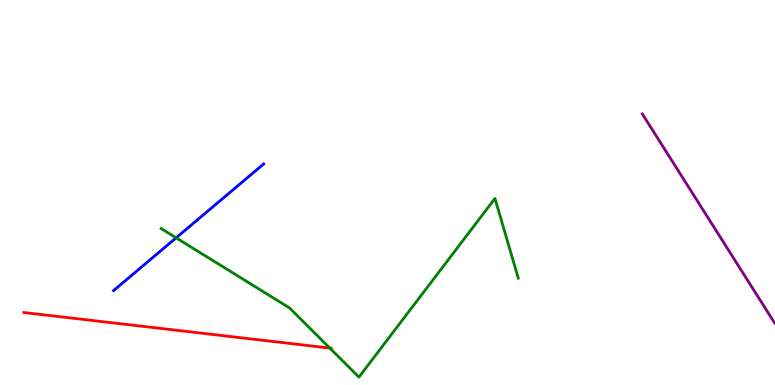[{'lines': ['blue', 'red'], 'intersections': []}, {'lines': ['green', 'red'], 'intersections': [{'x': 4.26, 'y': 0.959}]}, {'lines': ['purple', 'red'], 'intersections': []}, {'lines': ['blue', 'green'], 'intersections': [{'x': 2.27, 'y': 3.82}]}, {'lines': ['blue', 'purple'], 'intersections': []}, {'lines': ['green', 'purple'], 'intersections': []}]